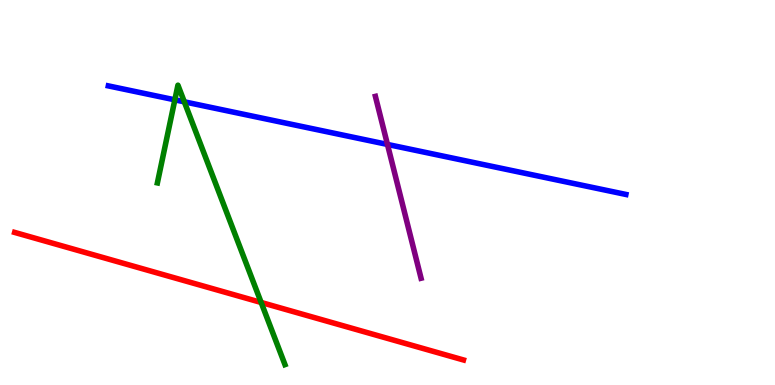[{'lines': ['blue', 'red'], 'intersections': []}, {'lines': ['green', 'red'], 'intersections': [{'x': 3.37, 'y': 2.14}]}, {'lines': ['purple', 'red'], 'intersections': []}, {'lines': ['blue', 'green'], 'intersections': [{'x': 2.26, 'y': 7.41}, {'x': 2.38, 'y': 7.36}]}, {'lines': ['blue', 'purple'], 'intersections': [{'x': 5.0, 'y': 6.25}]}, {'lines': ['green', 'purple'], 'intersections': []}]